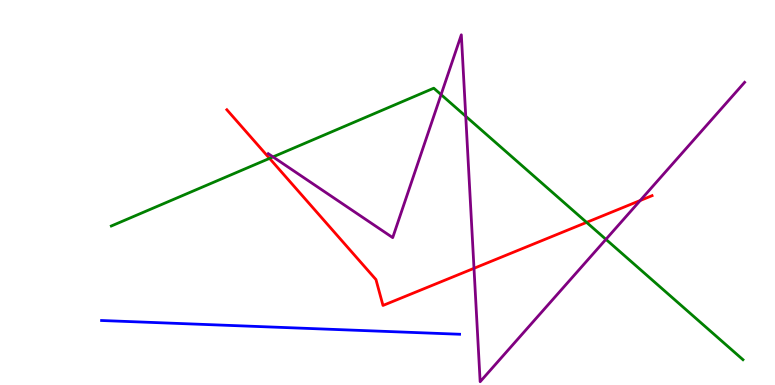[{'lines': ['blue', 'red'], 'intersections': []}, {'lines': ['green', 'red'], 'intersections': [{'x': 3.48, 'y': 5.89}, {'x': 7.57, 'y': 4.22}]}, {'lines': ['purple', 'red'], 'intersections': [{'x': 6.12, 'y': 3.03}, {'x': 8.26, 'y': 4.79}]}, {'lines': ['blue', 'green'], 'intersections': []}, {'lines': ['blue', 'purple'], 'intersections': []}, {'lines': ['green', 'purple'], 'intersections': [{'x': 3.52, 'y': 5.92}, {'x': 5.69, 'y': 7.54}, {'x': 6.01, 'y': 6.98}, {'x': 7.82, 'y': 3.78}]}]